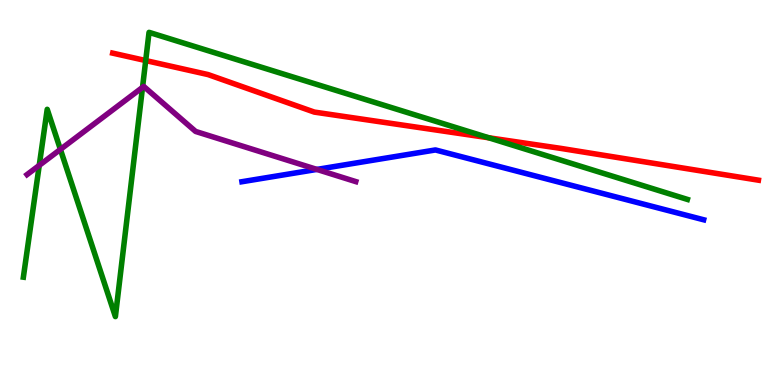[{'lines': ['blue', 'red'], 'intersections': []}, {'lines': ['green', 'red'], 'intersections': [{'x': 1.88, 'y': 8.43}, {'x': 6.31, 'y': 6.42}]}, {'lines': ['purple', 'red'], 'intersections': []}, {'lines': ['blue', 'green'], 'intersections': []}, {'lines': ['blue', 'purple'], 'intersections': [{'x': 4.09, 'y': 5.6}]}, {'lines': ['green', 'purple'], 'intersections': [{'x': 0.506, 'y': 5.7}, {'x': 0.779, 'y': 6.12}, {'x': 1.84, 'y': 7.73}]}]